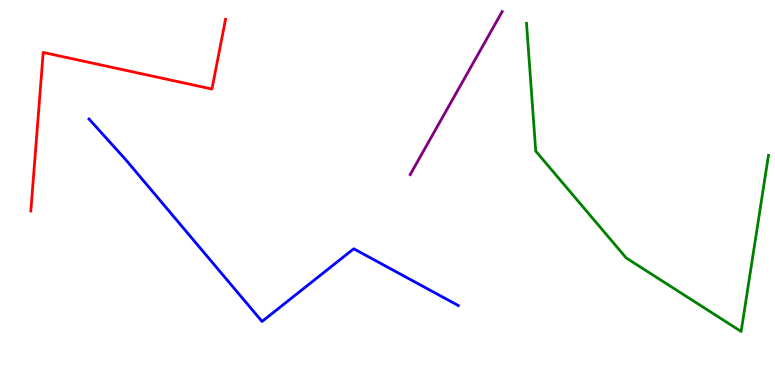[{'lines': ['blue', 'red'], 'intersections': []}, {'lines': ['green', 'red'], 'intersections': []}, {'lines': ['purple', 'red'], 'intersections': []}, {'lines': ['blue', 'green'], 'intersections': []}, {'lines': ['blue', 'purple'], 'intersections': []}, {'lines': ['green', 'purple'], 'intersections': []}]